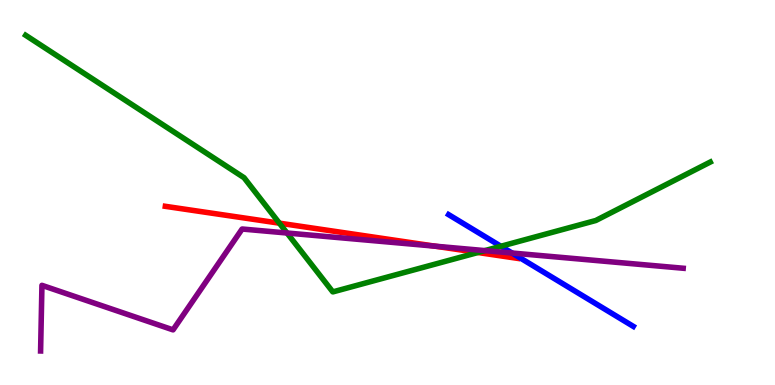[{'lines': ['blue', 'red'], 'intersections': []}, {'lines': ['green', 'red'], 'intersections': [{'x': 3.61, 'y': 4.2}, {'x': 6.17, 'y': 3.44}]}, {'lines': ['purple', 'red'], 'intersections': [{'x': 5.61, 'y': 3.61}]}, {'lines': ['blue', 'green'], 'intersections': [{'x': 6.46, 'y': 3.6}]}, {'lines': ['blue', 'purple'], 'intersections': [{'x': 6.61, 'y': 3.43}]}, {'lines': ['green', 'purple'], 'intersections': [{'x': 3.7, 'y': 3.95}, {'x': 6.26, 'y': 3.49}]}]